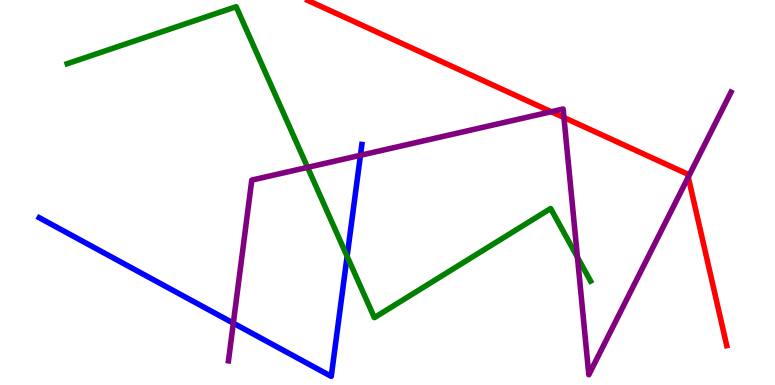[{'lines': ['blue', 'red'], 'intersections': []}, {'lines': ['green', 'red'], 'intersections': []}, {'lines': ['purple', 'red'], 'intersections': [{'x': 7.11, 'y': 7.1}, {'x': 7.28, 'y': 6.95}, {'x': 8.88, 'y': 5.4}]}, {'lines': ['blue', 'green'], 'intersections': [{'x': 4.48, 'y': 3.34}]}, {'lines': ['blue', 'purple'], 'intersections': [{'x': 3.01, 'y': 1.61}, {'x': 4.65, 'y': 5.97}]}, {'lines': ['green', 'purple'], 'intersections': [{'x': 3.97, 'y': 5.65}, {'x': 7.45, 'y': 3.32}]}]